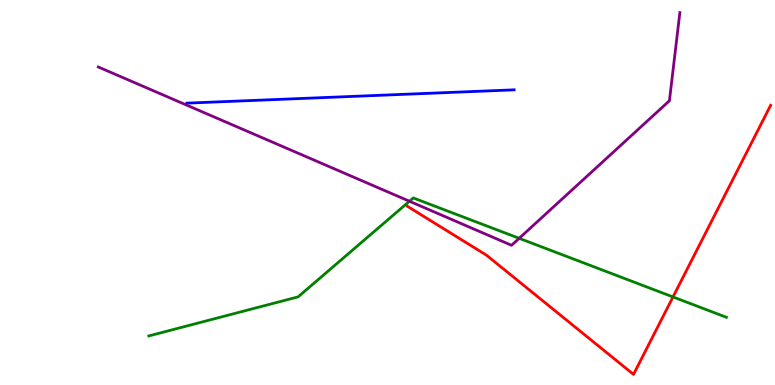[{'lines': ['blue', 'red'], 'intersections': []}, {'lines': ['green', 'red'], 'intersections': [{'x': 8.68, 'y': 2.29}]}, {'lines': ['purple', 'red'], 'intersections': []}, {'lines': ['blue', 'green'], 'intersections': []}, {'lines': ['blue', 'purple'], 'intersections': []}, {'lines': ['green', 'purple'], 'intersections': [{'x': 5.28, 'y': 4.77}, {'x': 6.7, 'y': 3.81}]}]